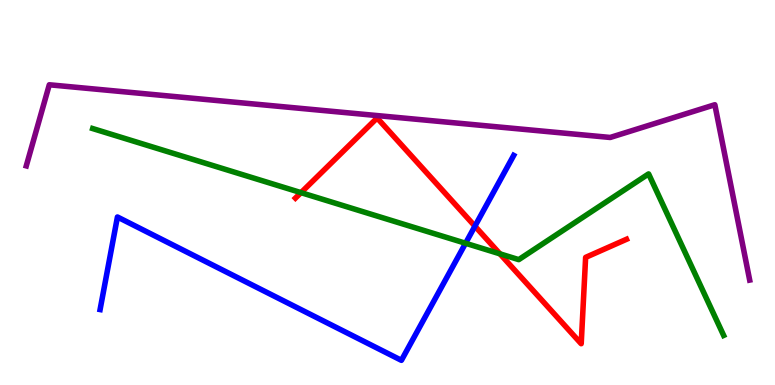[{'lines': ['blue', 'red'], 'intersections': [{'x': 6.13, 'y': 4.13}]}, {'lines': ['green', 'red'], 'intersections': [{'x': 3.88, 'y': 5.0}, {'x': 6.45, 'y': 3.41}]}, {'lines': ['purple', 'red'], 'intersections': []}, {'lines': ['blue', 'green'], 'intersections': [{'x': 6.01, 'y': 3.68}]}, {'lines': ['blue', 'purple'], 'intersections': []}, {'lines': ['green', 'purple'], 'intersections': []}]